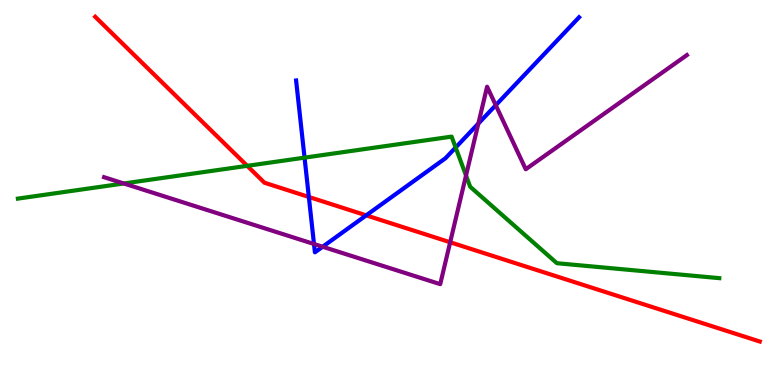[{'lines': ['blue', 'red'], 'intersections': [{'x': 3.99, 'y': 4.88}, {'x': 4.73, 'y': 4.41}]}, {'lines': ['green', 'red'], 'intersections': [{'x': 3.19, 'y': 5.69}]}, {'lines': ['purple', 'red'], 'intersections': [{'x': 5.81, 'y': 3.71}]}, {'lines': ['blue', 'green'], 'intersections': [{'x': 3.93, 'y': 5.91}, {'x': 5.88, 'y': 6.17}]}, {'lines': ['blue', 'purple'], 'intersections': [{'x': 4.05, 'y': 3.66}, {'x': 4.16, 'y': 3.59}, {'x': 6.17, 'y': 6.79}, {'x': 6.4, 'y': 7.27}]}, {'lines': ['green', 'purple'], 'intersections': [{'x': 1.6, 'y': 5.23}, {'x': 6.01, 'y': 5.44}]}]